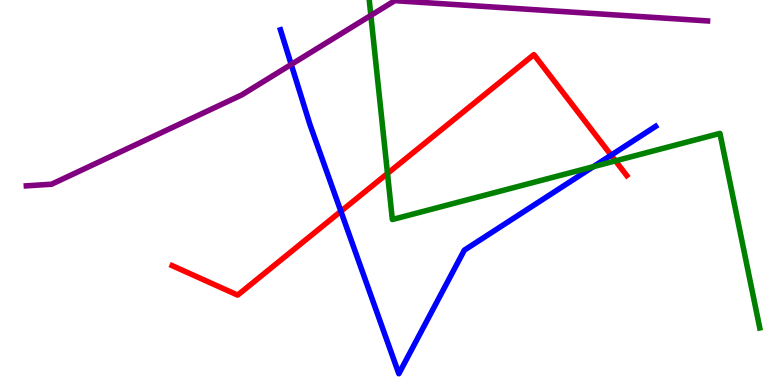[{'lines': ['blue', 'red'], 'intersections': [{'x': 4.4, 'y': 4.51}, {'x': 7.89, 'y': 5.97}]}, {'lines': ['green', 'red'], 'intersections': [{'x': 5.0, 'y': 5.49}, {'x': 7.94, 'y': 5.82}]}, {'lines': ['purple', 'red'], 'intersections': []}, {'lines': ['blue', 'green'], 'intersections': [{'x': 7.66, 'y': 5.67}]}, {'lines': ['blue', 'purple'], 'intersections': [{'x': 3.76, 'y': 8.33}]}, {'lines': ['green', 'purple'], 'intersections': [{'x': 4.79, 'y': 9.6}]}]